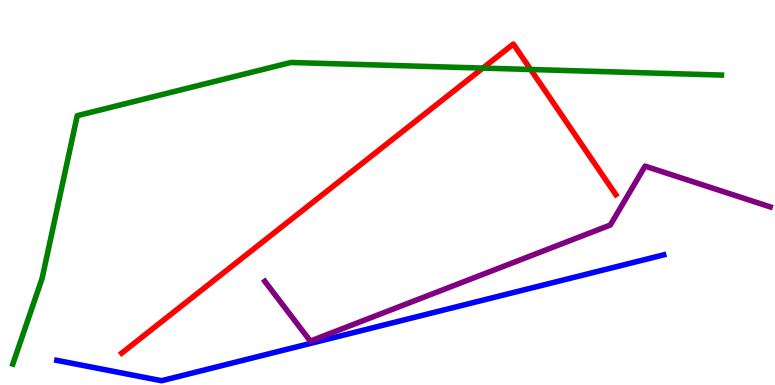[{'lines': ['blue', 'red'], 'intersections': []}, {'lines': ['green', 'red'], 'intersections': [{'x': 6.23, 'y': 8.23}, {'x': 6.85, 'y': 8.2}]}, {'lines': ['purple', 'red'], 'intersections': []}, {'lines': ['blue', 'green'], 'intersections': []}, {'lines': ['blue', 'purple'], 'intersections': []}, {'lines': ['green', 'purple'], 'intersections': []}]